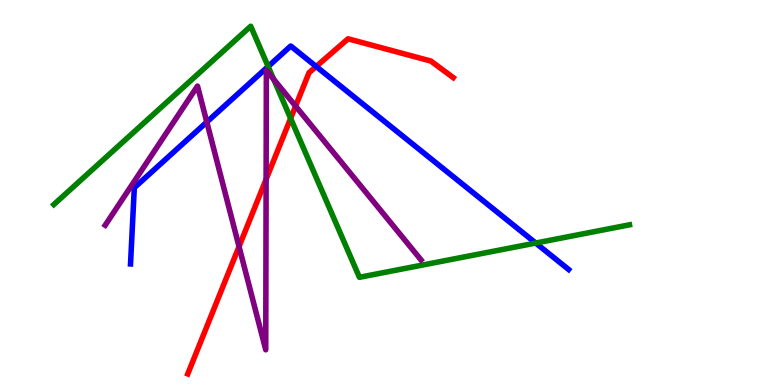[{'lines': ['blue', 'red'], 'intersections': [{'x': 4.08, 'y': 8.27}]}, {'lines': ['green', 'red'], 'intersections': [{'x': 3.75, 'y': 6.92}]}, {'lines': ['purple', 'red'], 'intersections': [{'x': 3.08, 'y': 3.6}, {'x': 3.43, 'y': 5.34}, {'x': 3.81, 'y': 7.24}]}, {'lines': ['blue', 'green'], 'intersections': [{'x': 3.46, 'y': 8.27}, {'x': 6.91, 'y': 3.69}]}, {'lines': ['blue', 'purple'], 'intersections': [{'x': 2.67, 'y': 6.83}]}, {'lines': ['green', 'purple'], 'intersections': [{'x': 3.53, 'y': 7.94}]}]